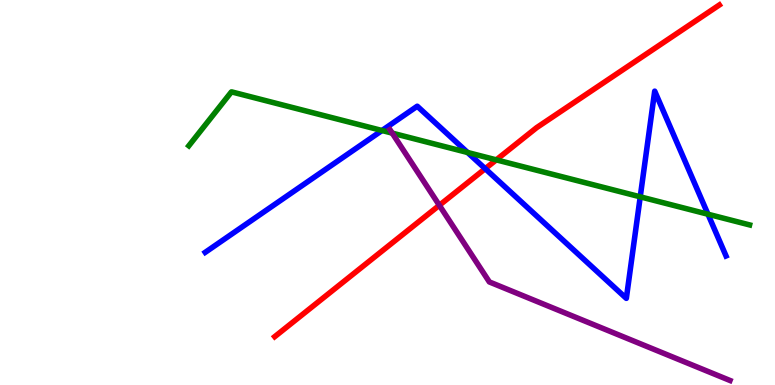[{'lines': ['blue', 'red'], 'intersections': [{'x': 6.26, 'y': 5.62}]}, {'lines': ['green', 'red'], 'intersections': [{'x': 6.4, 'y': 5.85}]}, {'lines': ['purple', 'red'], 'intersections': [{'x': 5.67, 'y': 4.67}]}, {'lines': ['blue', 'green'], 'intersections': [{'x': 4.93, 'y': 6.61}, {'x': 6.03, 'y': 6.04}, {'x': 8.26, 'y': 4.89}, {'x': 9.14, 'y': 4.44}]}, {'lines': ['blue', 'purple'], 'intersections': []}, {'lines': ['green', 'purple'], 'intersections': [{'x': 5.06, 'y': 6.54}]}]